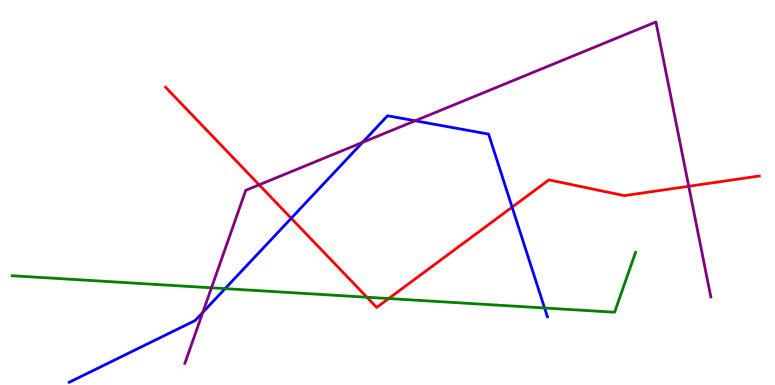[{'lines': ['blue', 'red'], 'intersections': [{'x': 3.76, 'y': 4.33}, {'x': 6.61, 'y': 4.62}]}, {'lines': ['green', 'red'], 'intersections': [{'x': 4.73, 'y': 2.28}, {'x': 5.02, 'y': 2.25}]}, {'lines': ['purple', 'red'], 'intersections': [{'x': 3.34, 'y': 5.2}, {'x': 8.89, 'y': 5.16}]}, {'lines': ['blue', 'green'], 'intersections': [{'x': 2.9, 'y': 2.5}, {'x': 7.03, 'y': 2.0}]}, {'lines': ['blue', 'purple'], 'intersections': [{'x': 2.62, 'y': 1.89}, {'x': 4.68, 'y': 6.3}, {'x': 5.36, 'y': 6.86}]}, {'lines': ['green', 'purple'], 'intersections': [{'x': 2.73, 'y': 2.52}]}]